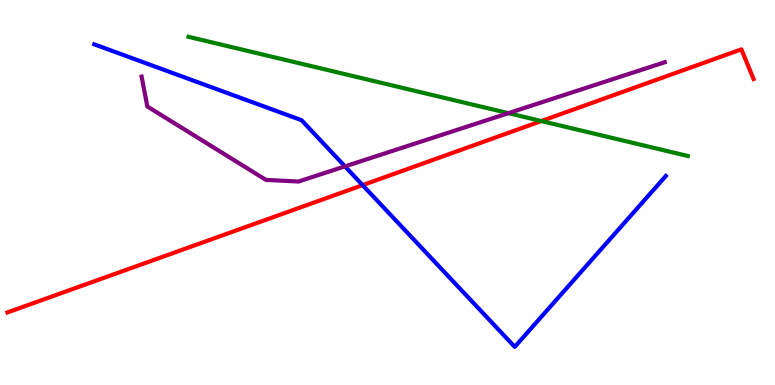[{'lines': ['blue', 'red'], 'intersections': [{'x': 4.68, 'y': 5.19}]}, {'lines': ['green', 'red'], 'intersections': [{'x': 6.99, 'y': 6.86}]}, {'lines': ['purple', 'red'], 'intersections': []}, {'lines': ['blue', 'green'], 'intersections': []}, {'lines': ['blue', 'purple'], 'intersections': [{'x': 4.45, 'y': 5.68}]}, {'lines': ['green', 'purple'], 'intersections': [{'x': 6.56, 'y': 7.06}]}]